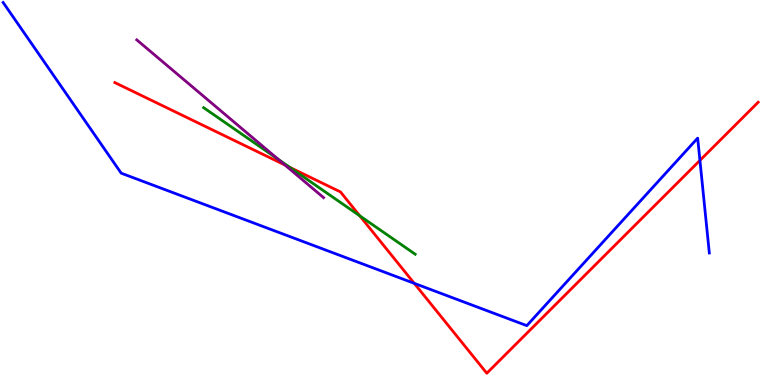[{'lines': ['blue', 'red'], 'intersections': [{'x': 5.34, 'y': 2.64}, {'x': 9.03, 'y': 5.83}]}, {'lines': ['green', 'red'], 'intersections': [{'x': 3.74, 'y': 5.65}, {'x': 4.64, 'y': 4.39}]}, {'lines': ['purple', 'red'], 'intersections': [{'x': 3.68, 'y': 5.71}]}, {'lines': ['blue', 'green'], 'intersections': []}, {'lines': ['blue', 'purple'], 'intersections': []}, {'lines': ['green', 'purple'], 'intersections': [{'x': 3.59, 'y': 5.86}]}]